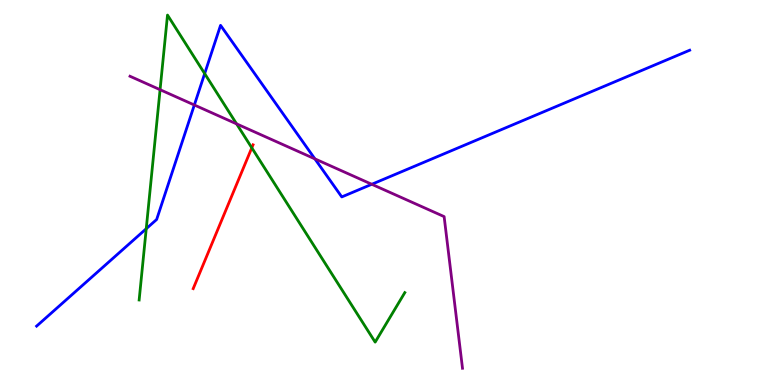[{'lines': ['blue', 'red'], 'intersections': []}, {'lines': ['green', 'red'], 'intersections': [{'x': 3.25, 'y': 6.16}]}, {'lines': ['purple', 'red'], 'intersections': []}, {'lines': ['blue', 'green'], 'intersections': [{'x': 1.89, 'y': 4.06}, {'x': 2.64, 'y': 8.09}]}, {'lines': ['blue', 'purple'], 'intersections': [{'x': 2.51, 'y': 7.27}, {'x': 4.06, 'y': 5.87}, {'x': 4.8, 'y': 5.21}]}, {'lines': ['green', 'purple'], 'intersections': [{'x': 2.07, 'y': 7.67}, {'x': 3.05, 'y': 6.78}]}]